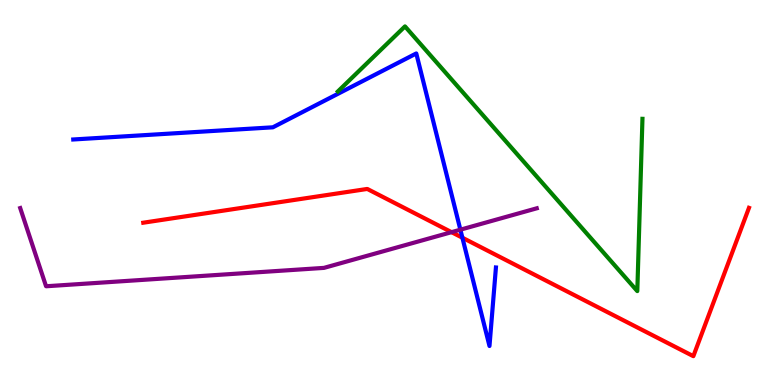[{'lines': ['blue', 'red'], 'intersections': [{'x': 5.97, 'y': 3.83}]}, {'lines': ['green', 'red'], 'intersections': []}, {'lines': ['purple', 'red'], 'intersections': [{'x': 5.83, 'y': 3.97}]}, {'lines': ['blue', 'green'], 'intersections': []}, {'lines': ['blue', 'purple'], 'intersections': [{'x': 5.94, 'y': 4.03}]}, {'lines': ['green', 'purple'], 'intersections': []}]